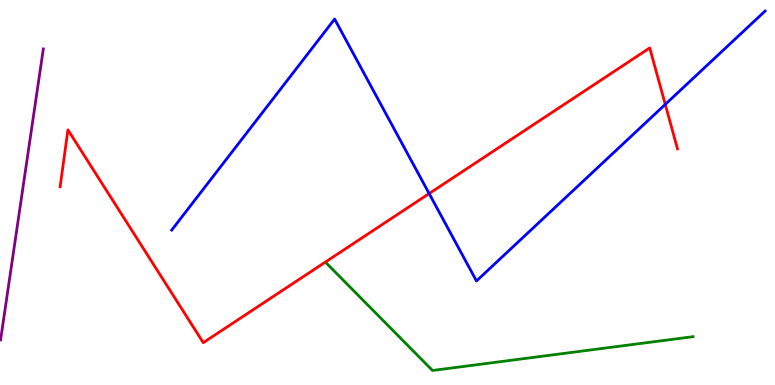[{'lines': ['blue', 'red'], 'intersections': [{'x': 5.54, 'y': 4.97}, {'x': 8.58, 'y': 7.29}]}, {'lines': ['green', 'red'], 'intersections': []}, {'lines': ['purple', 'red'], 'intersections': []}, {'lines': ['blue', 'green'], 'intersections': []}, {'lines': ['blue', 'purple'], 'intersections': []}, {'lines': ['green', 'purple'], 'intersections': []}]